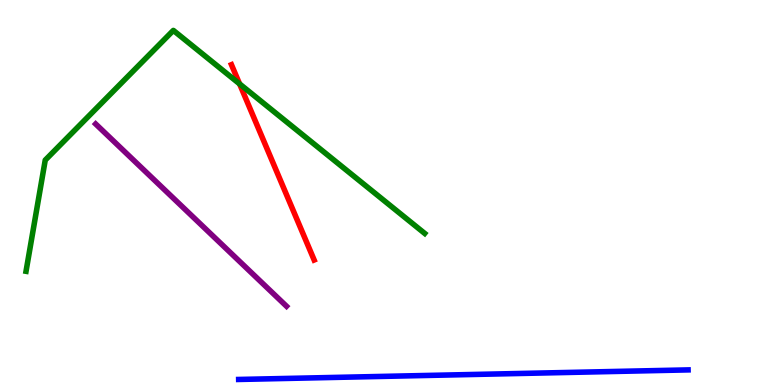[{'lines': ['blue', 'red'], 'intersections': []}, {'lines': ['green', 'red'], 'intersections': [{'x': 3.09, 'y': 7.82}]}, {'lines': ['purple', 'red'], 'intersections': []}, {'lines': ['blue', 'green'], 'intersections': []}, {'lines': ['blue', 'purple'], 'intersections': []}, {'lines': ['green', 'purple'], 'intersections': []}]